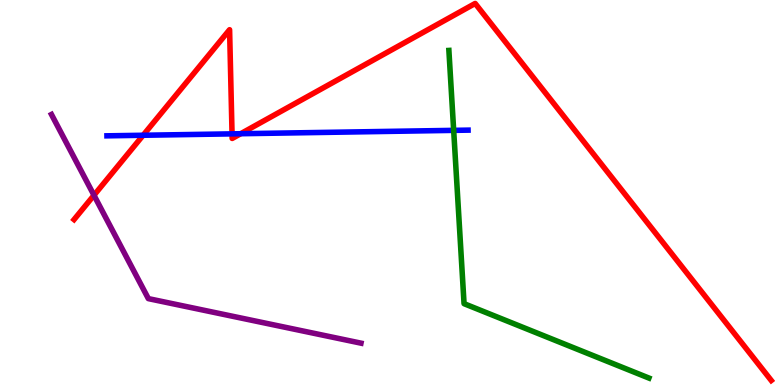[{'lines': ['blue', 'red'], 'intersections': [{'x': 1.85, 'y': 6.49}, {'x': 2.99, 'y': 6.52}, {'x': 3.11, 'y': 6.53}]}, {'lines': ['green', 'red'], 'intersections': []}, {'lines': ['purple', 'red'], 'intersections': [{'x': 1.21, 'y': 4.93}]}, {'lines': ['blue', 'green'], 'intersections': [{'x': 5.85, 'y': 6.61}]}, {'lines': ['blue', 'purple'], 'intersections': []}, {'lines': ['green', 'purple'], 'intersections': []}]